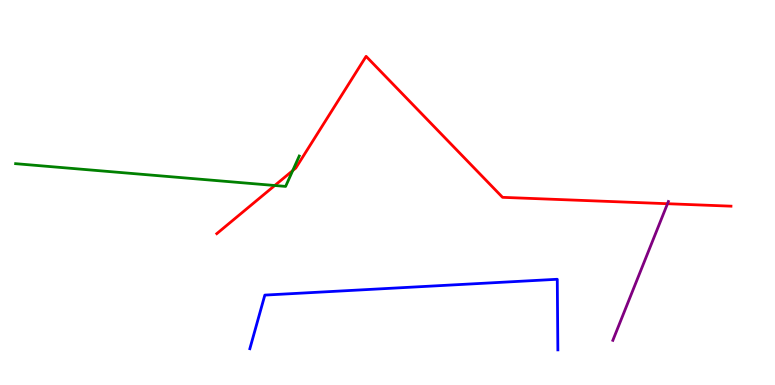[{'lines': ['blue', 'red'], 'intersections': []}, {'lines': ['green', 'red'], 'intersections': [{'x': 3.55, 'y': 5.18}, {'x': 3.78, 'y': 5.57}]}, {'lines': ['purple', 'red'], 'intersections': [{'x': 8.61, 'y': 4.71}]}, {'lines': ['blue', 'green'], 'intersections': []}, {'lines': ['blue', 'purple'], 'intersections': []}, {'lines': ['green', 'purple'], 'intersections': []}]